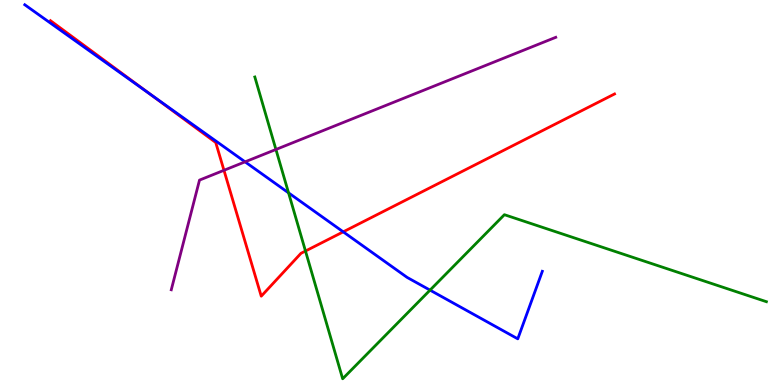[{'lines': ['blue', 'red'], 'intersections': [{'x': 1.94, 'y': 7.56}, {'x': 4.43, 'y': 3.98}]}, {'lines': ['green', 'red'], 'intersections': [{'x': 3.94, 'y': 3.48}]}, {'lines': ['purple', 'red'], 'intersections': [{'x': 2.89, 'y': 5.58}]}, {'lines': ['blue', 'green'], 'intersections': [{'x': 3.72, 'y': 4.99}, {'x': 5.55, 'y': 2.46}]}, {'lines': ['blue', 'purple'], 'intersections': [{'x': 3.16, 'y': 5.8}]}, {'lines': ['green', 'purple'], 'intersections': [{'x': 3.56, 'y': 6.12}]}]